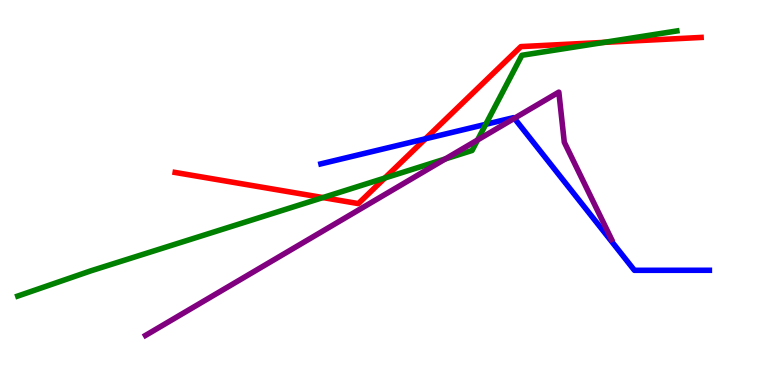[{'lines': ['blue', 'red'], 'intersections': [{'x': 5.49, 'y': 6.4}]}, {'lines': ['green', 'red'], 'intersections': [{'x': 4.17, 'y': 4.87}, {'x': 4.97, 'y': 5.38}, {'x': 7.8, 'y': 8.9}]}, {'lines': ['purple', 'red'], 'intersections': []}, {'lines': ['blue', 'green'], 'intersections': [{'x': 6.27, 'y': 6.77}]}, {'lines': ['blue', 'purple'], 'intersections': [{'x': 6.64, 'y': 6.93}]}, {'lines': ['green', 'purple'], 'intersections': [{'x': 5.75, 'y': 5.87}, {'x': 6.16, 'y': 6.36}]}]